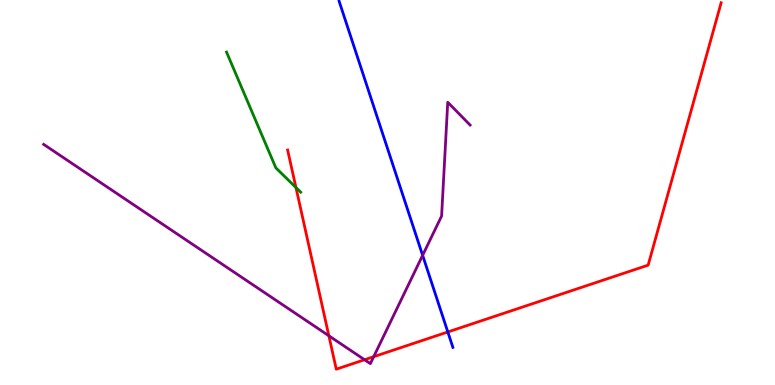[{'lines': ['blue', 'red'], 'intersections': [{'x': 5.78, 'y': 1.38}]}, {'lines': ['green', 'red'], 'intersections': [{'x': 3.82, 'y': 5.13}]}, {'lines': ['purple', 'red'], 'intersections': [{'x': 4.24, 'y': 1.28}, {'x': 4.7, 'y': 0.656}, {'x': 4.82, 'y': 0.735}]}, {'lines': ['blue', 'green'], 'intersections': []}, {'lines': ['blue', 'purple'], 'intersections': [{'x': 5.45, 'y': 3.37}]}, {'lines': ['green', 'purple'], 'intersections': []}]